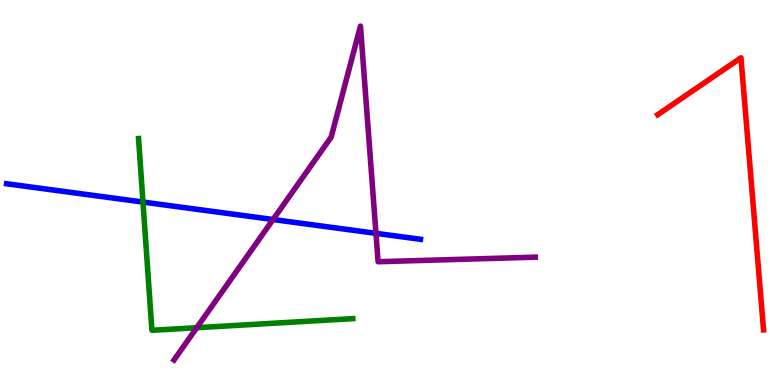[{'lines': ['blue', 'red'], 'intersections': []}, {'lines': ['green', 'red'], 'intersections': []}, {'lines': ['purple', 'red'], 'intersections': []}, {'lines': ['blue', 'green'], 'intersections': [{'x': 1.84, 'y': 4.75}]}, {'lines': ['blue', 'purple'], 'intersections': [{'x': 3.52, 'y': 4.3}, {'x': 4.85, 'y': 3.94}]}, {'lines': ['green', 'purple'], 'intersections': [{'x': 2.54, 'y': 1.49}]}]